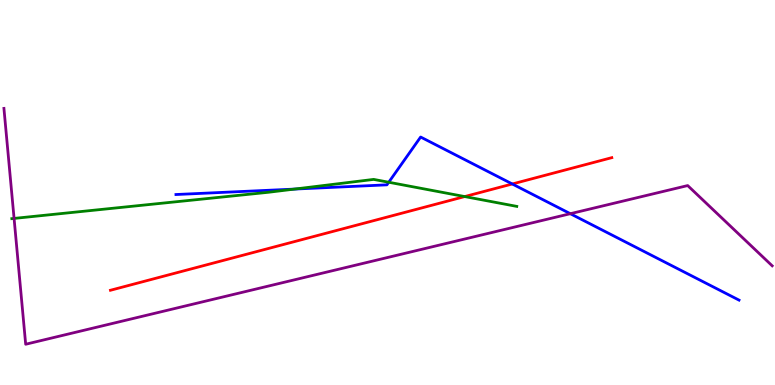[{'lines': ['blue', 'red'], 'intersections': [{'x': 6.61, 'y': 5.22}]}, {'lines': ['green', 'red'], 'intersections': [{'x': 6.0, 'y': 4.89}]}, {'lines': ['purple', 'red'], 'intersections': []}, {'lines': ['blue', 'green'], 'intersections': [{'x': 3.8, 'y': 5.09}, {'x': 5.02, 'y': 5.27}]}, {'lines': ['blue', 'purple'], 'intersections': [{'x': 7.36, 'y': 4.45}]}, {'lines': ['green', 'purple'], 'intersections': [{'x': 0.182, 'y': 4.33}]}]